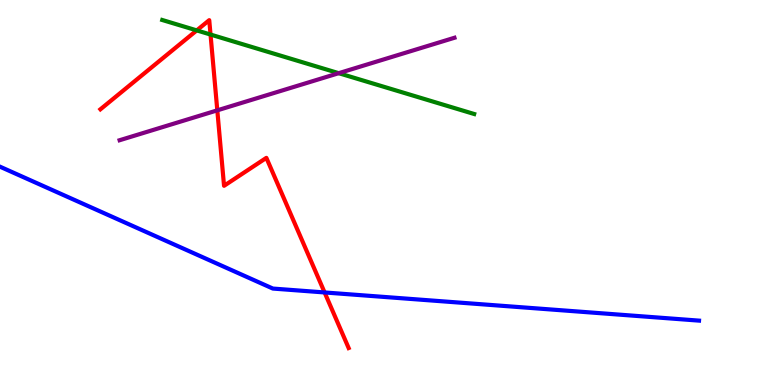[{'lines': ['blue', 'red'], 'intersections': [{'x': 4.19, 'y': 2.4}]}, {'lines': ['green', 'red'], 'intersections': [{'x': 2.54, 'y': 9.21}, {'x': 2.72, 'y': 9.1}]}, {'lines': ['purple', 'red'], 'intersections': [{'x': 2.8, 'y': 7.13}]}, {'lines': ['blue', 'green'], 'intersections': []}, {'lines': ['blue', 'purple'], 'intersections': []}, {'lines': ['green', 'purple'], 'intersections': [{'x': 4.37, 'y': 8.1}]}]